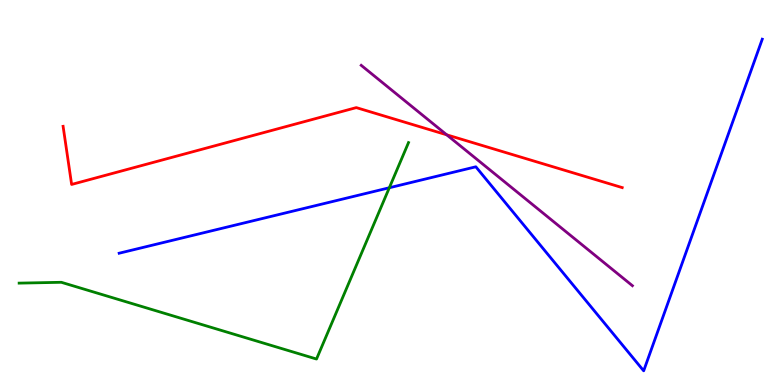[{'lines': ['blue', 'red'], 'intersections': []}, {'lines': ['green', 'red'], 'intersections': []}, {'lines': ['purple', 'red'], 'intersections': [{'x': 5.76, 'y': 6.5}]}, {'lines': ['blue', 'green'], 'intersections': [{'x': 5.02, 'y': 5.12}]}, {'lines': ['blue', 'purple'], 'intersections': []}, {'lines': ['green', 'purple'], 'intersections': []}]